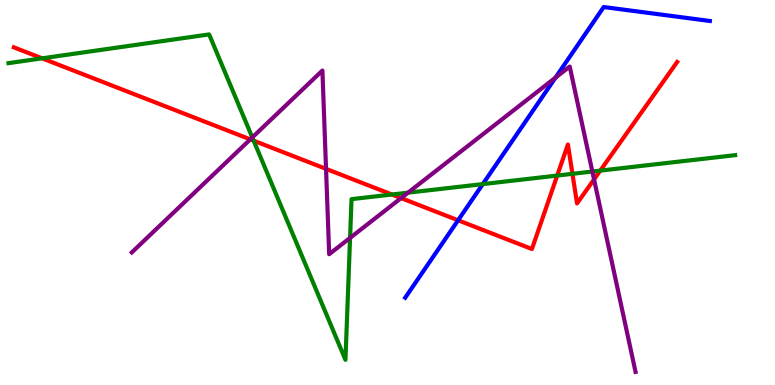[{'lines': ['blue', 'red'], 'intersections': [{'x': 5.91, 'y': 4.28}]}, {'lines': ['green', 'red'], 'intersections': [{'x': 0.543, 'y': 8.48}, {'x': 3.27, 'y': 6.35}, {'x': 5.06, 'y': 4.95}, {'x': 7.19, 'y': 5.44}, {'x': 7.39, 'y': 5.49}, {'x': 7.75, 'y': 5.57}]}, {'lines': ['purple', 'red'], 'intersections': [{'x': 3.23, 'y': 6.38}, {'x': 4.21, 'y': 5.61}, {'x': 5.18, 'y': 4.85}, {'x': 7.67, 'y': 5.34}]}, {'lines': ['blue', 'green'], 'intersections': [{'x': 6.23, 'y': 5.22}]}, {'lines': ['blue', 'purple'], 'intersections': [{'x': 7.17, 'y': 7.98}]}, {'lines': ['green', 'purple'], 'intersections': [{'x': 3.26, 'y': 6.43}, {'x': 4.52, 'y': 3.82}, {'x': 5.27, 'y': 5.0}, {'x': 7.64, 'y': 5.54}]}]